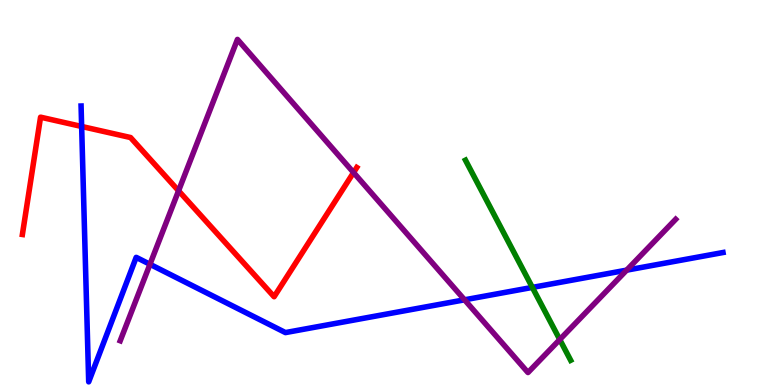[{'lines': ['blue', 'red'], 'intersections': [{'x': 1.05, 'y': 6.72}]}, {'lines': ['green', 'red'], 'intersections': []}, {'lines': ['purple', 'red'], 'intersections': [{'x': 2.3, 'y': 5.04}, {'x': 4.56, 'y': 5.52}]}, {'lines': ['blue', 'green'], 'intersections': [{'x': 6.87, 'y': 2.53}]}, {'lines': ['blue', 'purple'], 'intersections': [{'x': 1.94, 'y': 3.14}, {'x': 5.99, 'y': 2.21}, {'x': 8.09, 'y': 2.98}]}, {'lines': ['green', 'purple'], 'intersections': [{'x': 7.22, 'y': 1.18}]}]